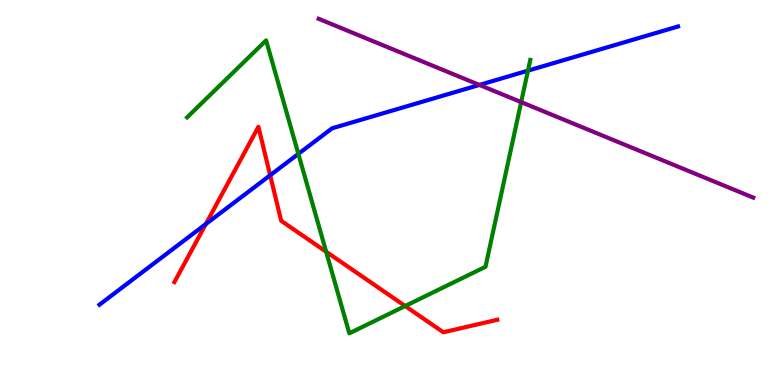[{'lines': ['blue', 'red'], 'intersections': [{'x': 2.66, 'y': 4.18}, {'x': 3.49, 'y': 5.45}]}, {'lines': ['green', 'red'], 'intersections': [{'x': 4.21, 'y': 3.46}, {'x': 5.23, 'y': 2.05}]}, {'lines': ['purple', 'red'], 'intersections': []}, {'lines': ['blue', 'green'], 'intersections': [{'x': 3.85, 'y': 6.0}, {'x': 6.81, 'y': 8.16}]}, {'lines': ['blue', 'purple'], 'intersections': [{'x': 6.19, 'y': 7.79}]}, {'lines': ['green', 'purple'], 'intersections': [{'x': 6.72, 'y': 7.35}]}]